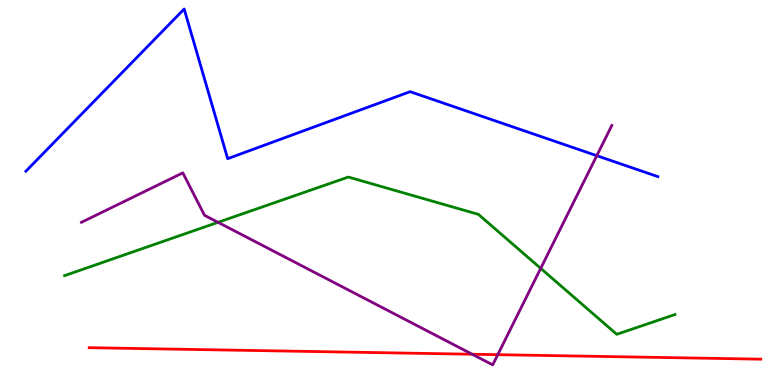[{'lines': ['blue', 'red'], 'intersections': []}, {'lines': ['green', 'red'], 'intersections': []}, {'lines': ['purple', 'red'], 'intersections': [{'x': 6.09, 'y': 0.799}, {'x': 6.42, 'y': 0.788}]}, {'lines': ['blue', 'green'], 'intersections': []}, {'lines': ['blue', 'purple'], 'intersections': [{'x': 7.7, 'y': 5.96}]}, {'lines': ['green', 'purple'], 'intersections': [{'x': 2.81, 'y': 4.23}, {'x': 6.98, 'y': 3.03}]}]